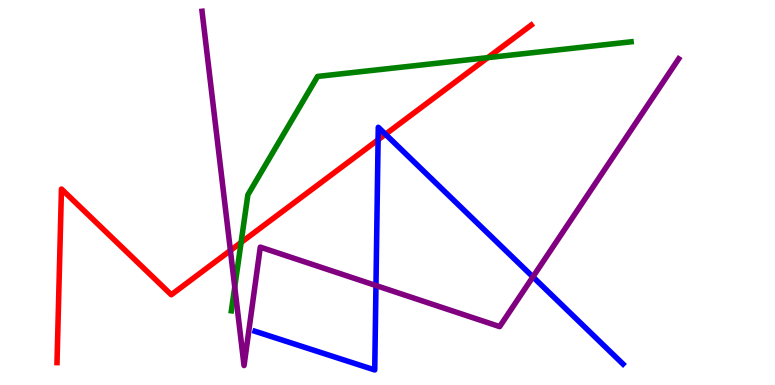[{'lines': ['blue', 'red'], 'intersections': [{'x': 4.88, 'y': 6.37}, {'x': 4.97, 'y': 6.51}]}, {'lines': ['green', 'red'], 'intersections': [{'x': 3.11, 'y': 3.7}, {'x': 6.29, 'y': 8.5}]}, {'lines': ['purple', 'red'], 'intersections': [{'x': 2.97, 'y': 3.49}]}, {'lines': ['blue', 'green'], 'intersections': []}, {'lines': ['blue', 'purple'], 'intersections': [{'x': 4.85, 'y': 2.58}, {'x': 6.88, 'y': 2.81}]}, {'lines': ['green', 'purple'], 'intersections': [{'x': 3.03, 'y': 2.54}]}]